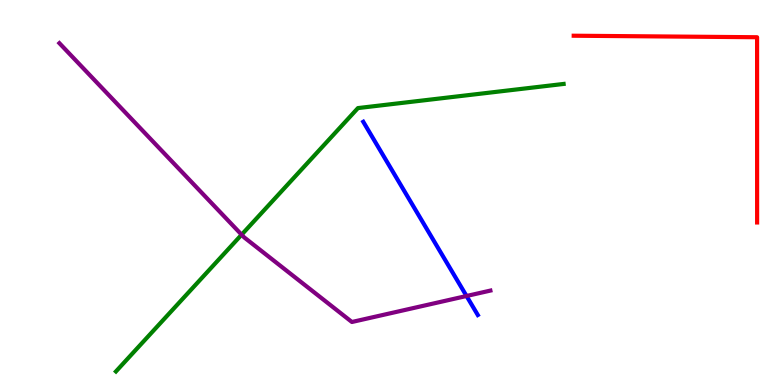[{'lines': ['blue', 'red'], 'intersections': []}, {'lines': ['green', 'red'], 'intersections': []}, {'lines': ['purple', 'red'], 'intersections': []}, {'lines': ['blue', 'green'], 'intersections': []}, {'lines': ['blue', 'purple'], 'intersections': [{'x': 6.02, 'y': 2.31}]}, {'lines': ['green', 'purple'], 'intersections': [{'x': 3.12, 'y': 3.9}]}]